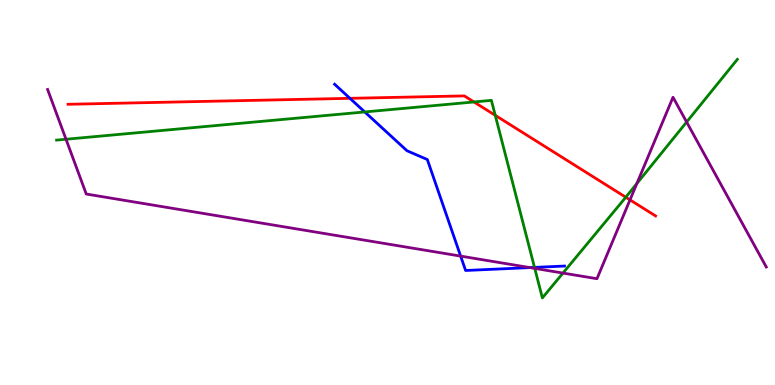[{'lines': ['blue', 'red'], 'intersections': [{'x': 4.52, 'y': 7.45}]}, {'lines': ['green', 'red'], 'intersections': [{'x': 6.12, 'y': 7.35}, {'x': 6.39, 'y': 7.0}, {'x': 8.07, 'y': 4.88}]}, {'lines': ['purple', 'red'], 'intersections': [{'x': 8.13, 'y': 4.81}]}, {'lines': ['blue', 'green'], 'intersections': [{'x': 4.71, 'y': 7.09}, {'x': 6.9, 'y': 3.05}]}, {'lines': ['blue', 'purple'], 'intersections': [{'x': 5.94, 'y': 3.35}, {'x': 6.84, 'y': 3.05}]}, {'lines': ['green', 'purple'], 'intersections': [{'x': 0.852, 'y': 6.38}, {'x': 6.9, 'y': 3.03}, {'x': 7.26, 'y': 2.91}, {'x': 8.22, 'y': 5.23}, {'x': 8.86, 'y': 6.83}]}]